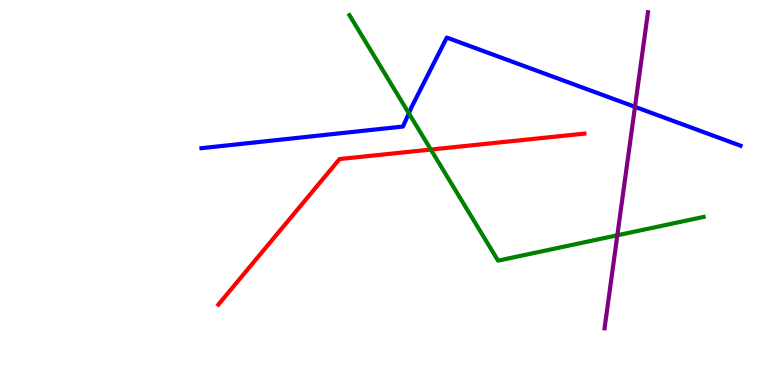[{'lines': ['blue', 'red'], 'intersections': []}, {'lines': ['green', 'red'], 'intersections': [{'x': 5.56, 'y': 6.12}]}, {'lines': ['purple', 'red'], 'intersections': []}, {'lines': ['blue', 'green'], 'intersections': [{'x': 5.28, 'y': 7.06}]}, {'lines': ['blue', 'purple'], 'intersections': [{'x': 8.19, 'y': 7.22}]}, {'lines': ['green', 'purple'], 'intersections': [{'x': 7.97, 'y': 3.89}]}]